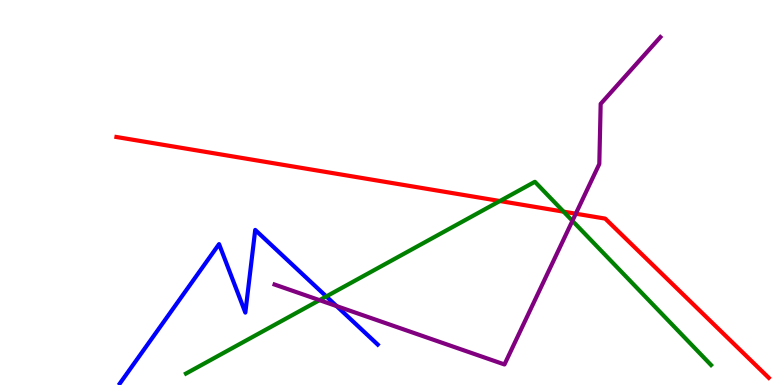[{'lines': ['blue', 'red'], 'intersections': []}, {'lines': ['green', 'red'], 'intersections': [{'x': 6.45, 'y': 4.78}, {'x': 7.27, 'y': 4.5}]}, {'lines': ['purple', 'red'], 'intersections': [{'x': 7.43, 'y': 4.45}]}, {'lines': ['blue', 'green'], 'intersections': [{'x': 4.21, 'y': 2.3}]}, {'lines': ['blue', 'purple'], 'intersections': [{'x': 4.34, 'y': 2.05}]}, {'lines': ['green', 'purple'], 'intersections': [{'x': 4.12, 'y': 2.2}, {'x': 7.39, 'y': 4.26}]}]